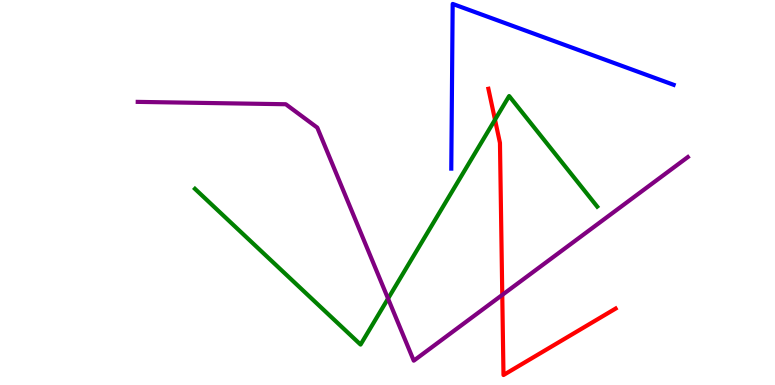[{'lines': ['blue', 'red'], 'intersections': []}, {'lines': ['green', 'red'], 'intersections': [{'x': 6.39, 'y': 6.89}]}, {'lines': ['purple', 'red'], 'intersections': [{'x': 6.48, 'y': 2.34}]}, {'lines': ['blue', 'green'], 'intersections': []}, {'lines': ['blue', 'purple'], 'intersections': []}, {'lines': ['green', 'purple'], 'intersections': [{'x': 5.01, 'y': 2.24}]}]